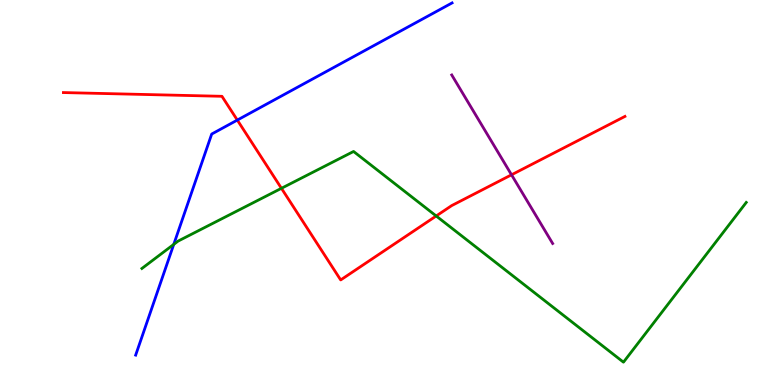[{'lines': ['blue', 'red'], 'intersections': [{'x': 3.06, 'y': 6.88}]}, {'lines': ['green', 'red'], 'intersections': [{'x': 3.63, 'y': 5.11}, {'x': 5.63, 'y': 4.39}]}, {'lines': ['purple', 'red'], 'intersections': [{'x': 6.6, 'y': 5.46}]}, {'lines': ['blue', 'green'], 'intersections': [{'x': 2.24, 'y': 3.65}]}, {'lines': ['blue', 'purple'], 'intersections': []}, {'lines': ['green', 'purple'], 'intersections': []}]